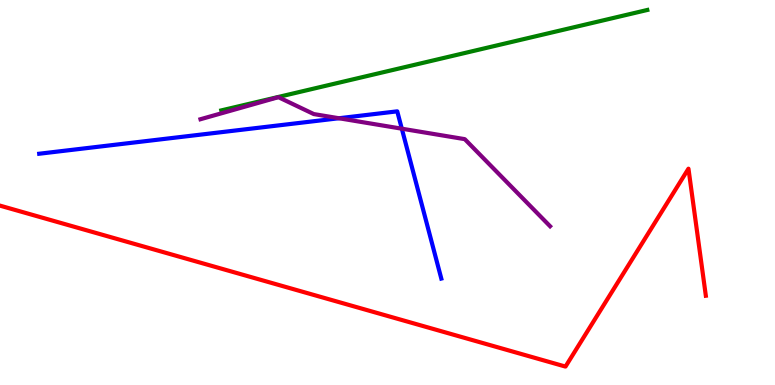[{'lines': ['blue', 'red'], 'intersections': []}, {'lines': ['green', 'red'], 'intersections': []}, {'lines': ['purple', 'red'], 'intersections': []}, {'lines': ['blue', 'green'], 'intersections': []}, {'lines': ['blue', 'purple'], 'intersections': [{'x': 4.37, 'y': 6.93}, {'x': 5.18, 'y': 6.66}]}, {'lines': ['green', 'purple'], 'intersections': []}]